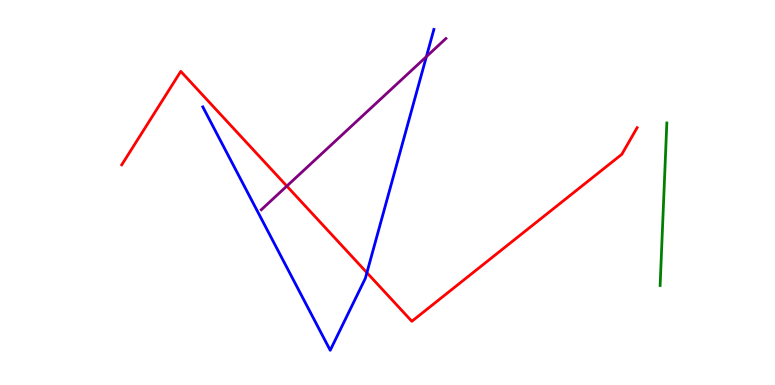[{'lines': ['blue', 'red'], 'intersections': [{'x': 4.73, 'y': 2.92}]}, {'lines': ['green', 'red'], 'intersections': []}, {'lines': ['purple', 'red'], 'intersections': [{'x': 3.7, 'y': 5.17}]}, {'lines': ['blue', 'green'], 'intersections': []}, {'lines': ['blue', 'purple'], 'intersections': [{'x': 5.5, 'y': 8.53}]}, {'lines': ['green', 'purple'], 'intersections': []}]